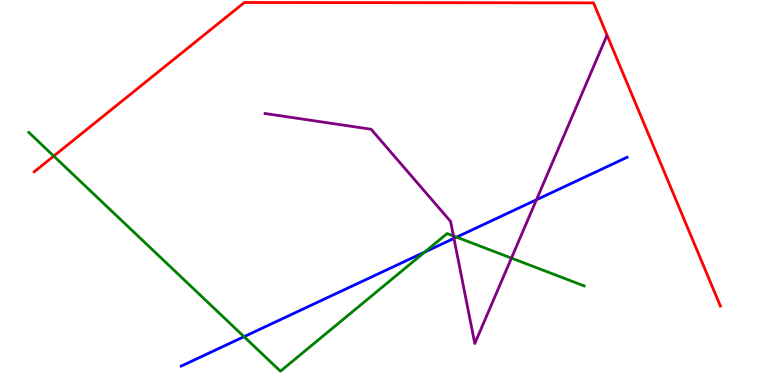[{'lines': ['blue', 'red'], 'intersections': []}, {'lines': ['green', 'red'], 'intersections': [{'x': 0.693, 'y': 5.95}]}, {'lines': ['purple', 'red'], 'intersections': []}, {'lines': ['blue', 'green'], 'intersections': [{'x': 3.15, 'y': 1.26}, {'x': 5.48, 'y': 3.45}, {'x': 5.89, 'y': 3.84}]}, {'lines': ['blue', 'purple'], 'intersections': [{'x': 5.86, 'y': 3.81}, {'x': 6.92, 'y': 4.81}]}, {'lines': ['green', 'purple'], 'intersections': [{'x': 5.85, 'y': 3.87}, {'x': 6.6, 'y': 3.3}]}]